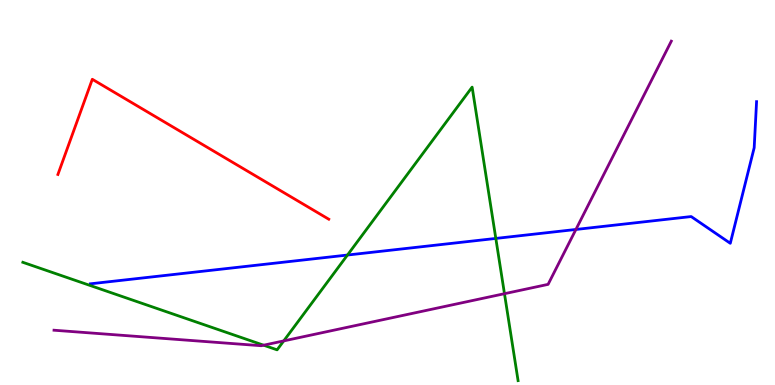[{'lines': ['blue', 'red'], 'intersections': []}, {'lines': ['green', 'red'], 'intersections': []}, {'lines': ['purple', 'red'], 'intersections': []}, {'lines': ['blue', 'green'], 'intersections': [{'x': 4.48, 'y': 3.38}, {'x': 6.4, 'y': 3.81}]}, {'lines': ['blue', 'purple'], 'intersections': [{'x': 7.43, 'y': 4.04}]}, {'lines': ['green', 'purple'], 'intersections': [{'x': 3.4, 'y': 1.03}, {'x': 3.66, 'y': 1.15}, {'x': 6.51, 'y': 2.37}]}]